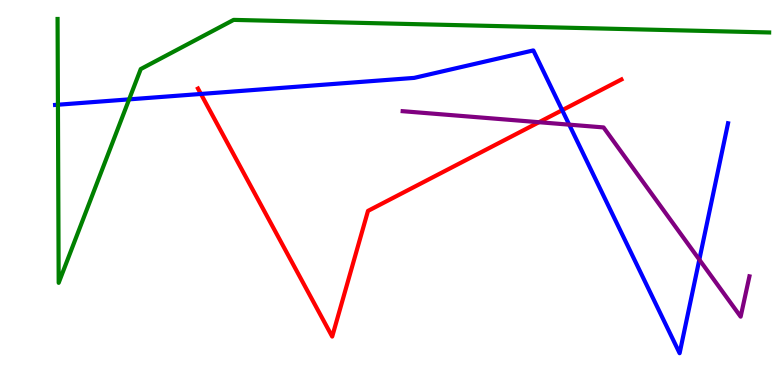[{'lines': ['blue', 'red'], 'intersections': [{'x': 2.59, 'y': 7.56}, {'x': 7.25, 'y': 7.14}]}, {'lines': ['green', 'red'], 'intersections': []}, {'lines': ['purple', 'red'], 'intersections': [{'x': 6.95, 'y': 6.83}]}, {'lines': ['blue', 'green'], 'intersections': [{'x': 0.747, 'y': 7.28}, {'x': 1.67, 'y': 7.42}]}, {'lines': ['blue', 'purple'], 'intersections': [{'x': 7.34, 'y': 6.76}, {'x': 9.02, 'y': 3.26}]}, {'lines': ['green', 'purple'], 'intersections': []}]